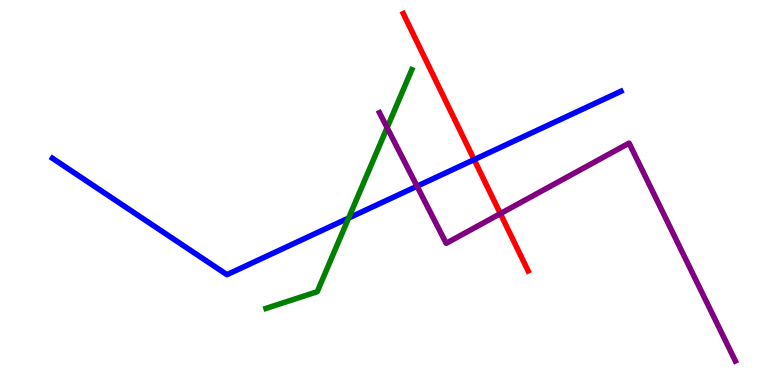[{'lines': ['blue', 'red'], 'intersections': [{'x': 6.12, 'y': 5.85}]}, {'lines': ['green', 'red'], 'intersections': []}, {'lines': ['purple', 'red'], 'intersections': [{'x': 6.46, 'y': 4.45}]}, {'lines': ['blue', 'green'], 'intersections': [{'x': 4.5, 'y': 4.34}]}, {'lines': ['blue', 'purple'], 'intersections': [{'x': 5.38, 'y': 5.16}]}, {'lines': ['green', 'purple'], 'intersections': [{'x': 5.0, 'y': 6.68}]}]